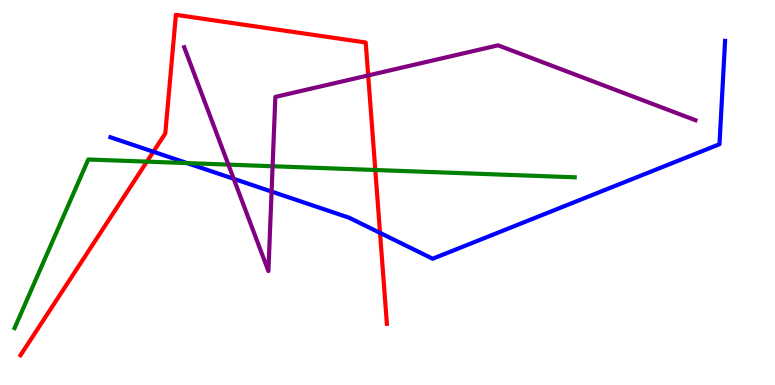[{'lines': ['blue', 'red'], 'intersections': [{'x': 1.98, 'y': 6.06}, {'x': 4.9, 'y': 3.95}]}, {'lines': ['green', 'red'], 'intersections': [{'x': 1.9, 'y': 5.8}, {'x': 4.84, 'y': 5.58}]}, {'lines': ['purple', 'red'], 'intersections': [{'x': 4.75, 'y': 8.04}]}, {'lines': ['blue', 'green'], 'intersections': [{'x': 2.41, 'y': 5.76}]}, {'lines': ['blue', 'purple'], 'intersections': [{'x': 3.02, 'y': 5.36}, {'x': 3.5, 'y': 5.02}]}, {'lines': ['green', 'purple'], 'intersections': [{'x': 2.95, 'y': 5.72}, {'x': 3.52, 'y': 5.68}]}]